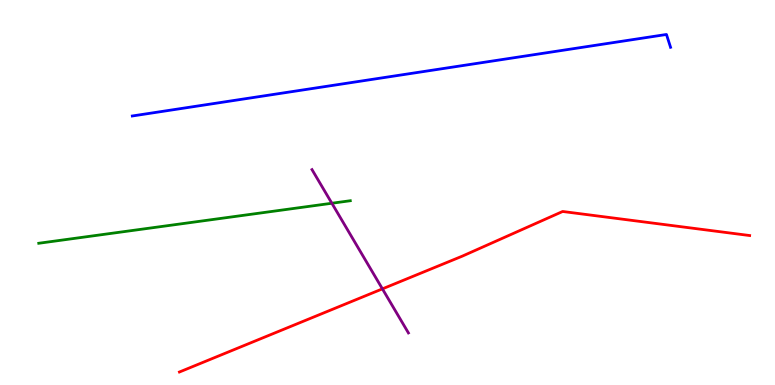[{'lines': ['blue', 'red'], 'intersections': []}, {'lines': ['green', 'red'], 'intersections': []}, {'lines': ['purple', 'red'], 'intersections': [{'x': 4.93, 'y': 2.5}]}, {'lines': ['blue', 'green'], 'intersections': []}, {'lines': ['blue', 'purple'], 'intersections': []}, {'lines': ['green', 'purple'], 'intersections': [{'x': 4.28, 'y': 4.72}]}]